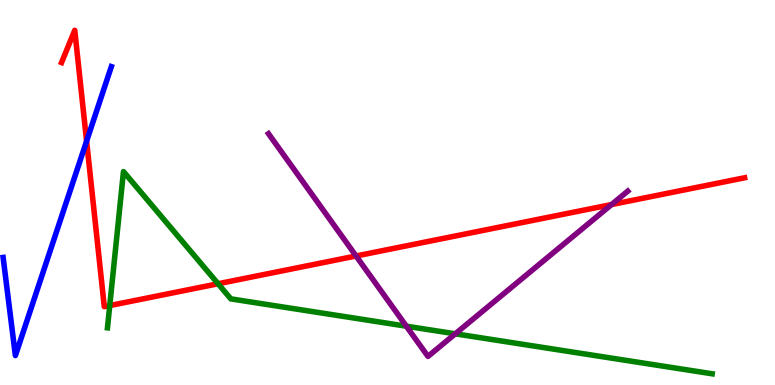[{'lines': ['blue', 'red'], 'intersections': [{'x': 1.12, 'y': 6.33}]}, {'lines': ['green', 'red'], 'intersections': [{'x': 1.42, 'y': 2.06}, {'x': 2.81, 'y': 2.63}]}, {'lines': ['purple', 'red'], 'intersections': [{'x': 4.59, 'y': 3.35}, {'x': 7.89, 'y': 4.69}]}, {'lines': ['blue', 'green'], 'intersections': []}, {'lines': ['blue', 'purple'], 'intersections': []}, {'lines': ['green', 'purple'], 'intersections': [{'x': 5.24, 'y': 1.53}, {'x': 5.87, 'y': 1.33}]}]